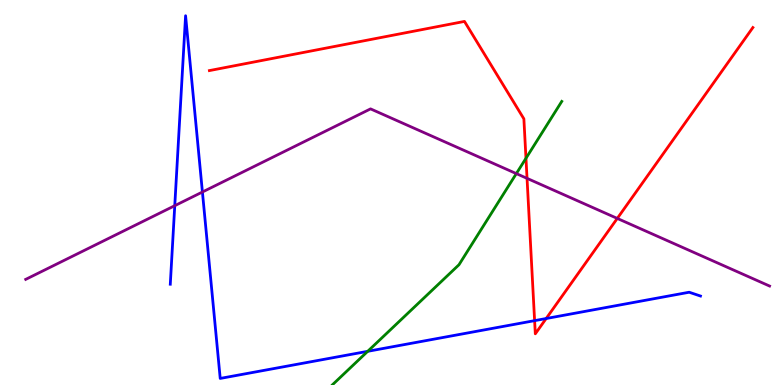[{'lines': ['blue', 'red'], 'intersections': [{'x': 6.9, 'y': 1.67}, {'x': 7.05, 'y': 1.73}]}, {'lines': ['green', 'red'], 'intersections': [{'x': 6.79, 'y': 5.89}]}, {'lines': ['purple', 'red'], 'intersections': [{'x': 6.8, 'y': 5.37}, {'x': 7.96, 'y': 4.33}]}, {'lines': ['blue', 'green'], 'intersections': [{'x': 4.74, 'y': 0.875}]}, {'lines': ['blue', 'purple'], 'intersections': [{'x': 2.25, 'y': 4.66}, {'x': 2.61, 'y': 5.01}]}, {'lines': ['green', 'purple'], 'intersections': [{'x': 6.66, 'y': 5.49}]}]